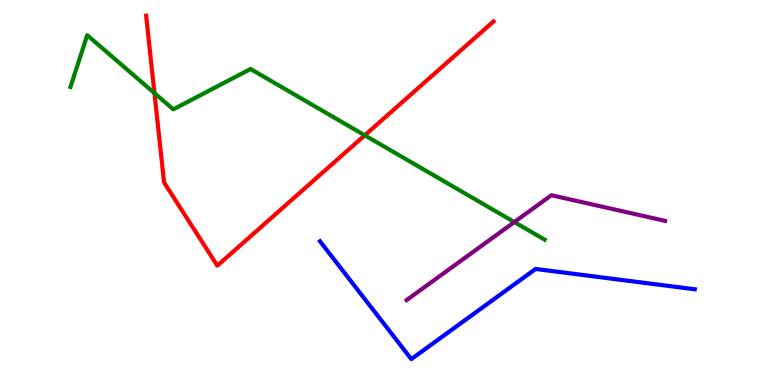[{'lines': ['blue', 'red'], 'intersections': []}, {'lines': ['green', 'red'], 'intersections': [{'x': 1.99, 'y': 7.58}, {'x': 4.71, 'y': 6.49}]}, {'lines': ['purple', 'red'], 'intersections': []}, {'lines': ['blue', 'green'], 'intersections': []}, {'lines': ['blue', 'purple'], 'intersections': []}, {'lines': ['green', 'purple'], 'intersections': [{'x': 6.64, 'y': 4.23}]}]